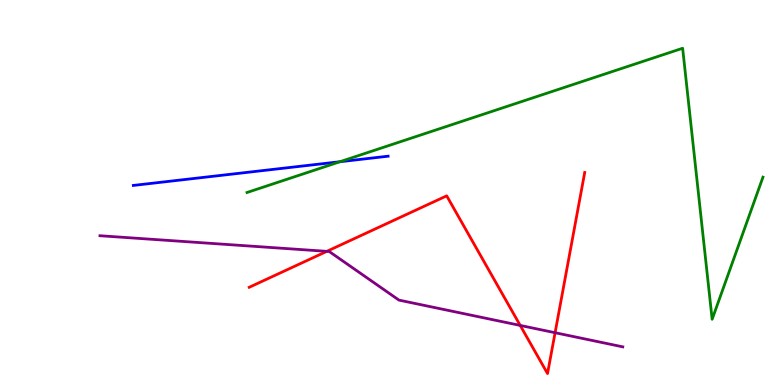[{'lines': ['blue', 'red'], 'intersections': []}, {'lines': ['green', 'red'], 'intersections': []}, {'lines': ['purple', 'red'], 'intersections': [{'x': 4.22, 'y': 3.47}, {'x': 6.71, 'y': 1.55}, {'x': 7.16, 'y': 1.36}]}, {'lines': ['blue', 'green'], 'intersections': [{'x': 4.39, 'y': 5.8}]}, {'lines': ['blue', 'purple'], 'intersections': []}, {'lines': ['green', 'purple'], 'intersections': []}]